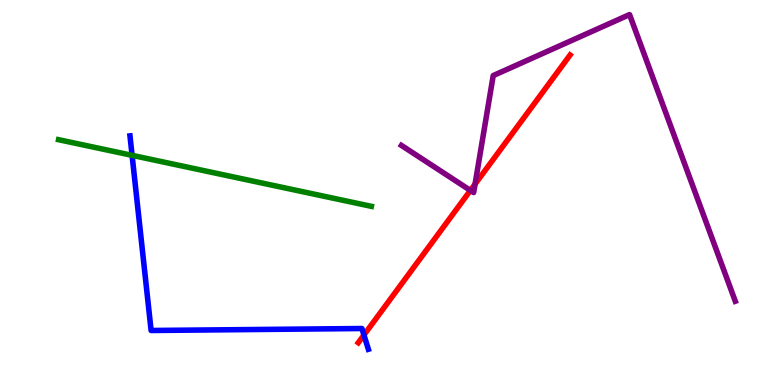[{'lines': ['blue', 'red'], 'intersections': [{'x': 4.7, 'y': 1.3}]}, {'lines': ['green', 'red'], 'intersections': []}, {'lines': ['purple', 'red'], 'intersections': [{'x': 6.07, 'y': 5.05}, {'x': 6.13, 'y': 5.22}]}, {'lines': ['blue', 'green'], 'intersections': [{'x': 1.7, 'y': 5.96}]}, {'lines': ['blue', 'purple'], 'intersections': []}, {'lines': ['green', 'purple'], 'intersections': []}]